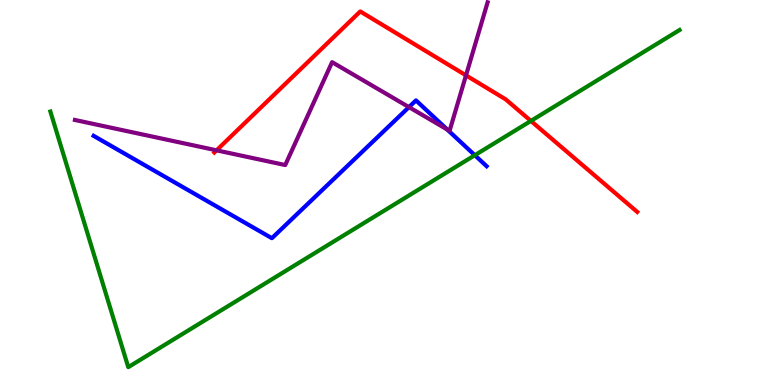[{'lines': ['blue', 'red'], 'intersections': []}, {'lines': ['green', 'red'], 'intersections': [{'x': 6.85, 'y': 6.86}]}, {'lines': ['purple', 'red'], 'intersections': [{'x': 2.79, 'y': 6.1}, {'x': 6.01, 'y': 8.04}]}, {'lines': ['blue', 'green'], 'intersections': [{'x': 6.13, 'y': 5.97}]}, {'lines': ['blue', 'purple'], 'intersections': [{'x': 5.28, 'y': 7.22}, {'x': 5.77, 'y': 6.64}]}, {'lines': ['green', 'purple'], 'intersections': []}]